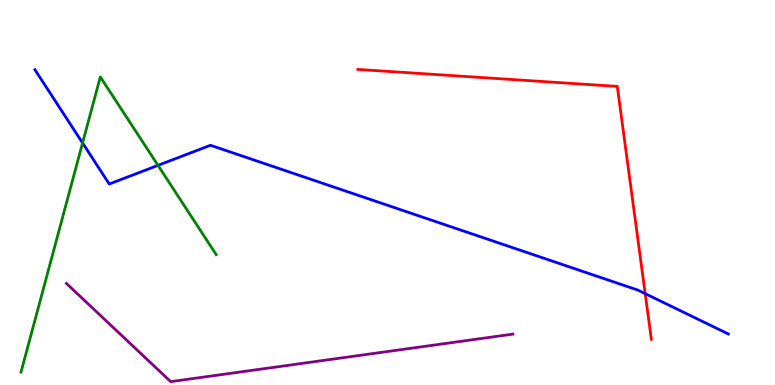[{'lines': ['blue', 'red'], 'intersections': [{'x': 8.33, 'y': 2.37}]}, {'lines': ['green', 'red'], 'intersections': []}, {'lines': ['purple', 'red'], 'intersections': []}, {'lines': ['blue', 'green'], 'intersections': [{'x': 1.07, 'y': 6.29}, {'x': 2.04, 'y': 5.7}]}, {'lines': ['blue', 'purple'], 'intersections': []}, {'lines': ['green', 'purple'], 'intersections': []}]